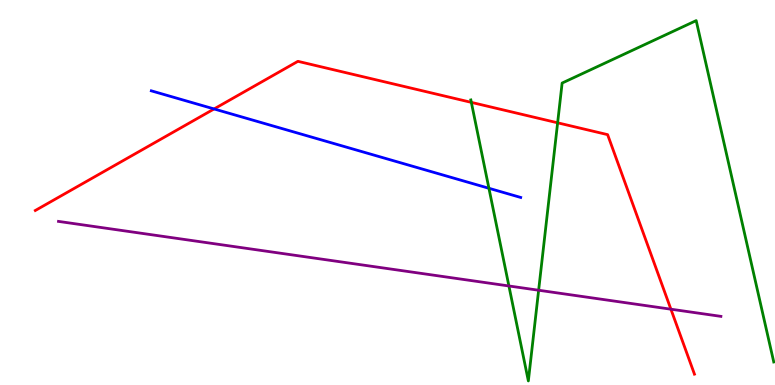[{'lines': ['blue', 'red'], 'intersections': [{'x': 2.76, 'y': 7.17}]}, {'lines': ['green', 'red'], 'intersections': [{'x': 6.08, 'y': 7.34}, {'x': 7.2, 'y': 6.81}]}, {'lines': ['purple', 'red'], 'intersections': [{'x': 8.66, 'y': 1.97}]}, {'lines': ['blue', 'green'], 'intersections': [{'x': 6.31, 'y': 5.11}]}, {'lines': ['blue', 'purple'], 'intersections': []}, {'lines': ['green', 'purple'], 'intersections': [{'x': 6.57, 'y': 2.57}, {'x': 6.95, 'y': 2.46}]}]